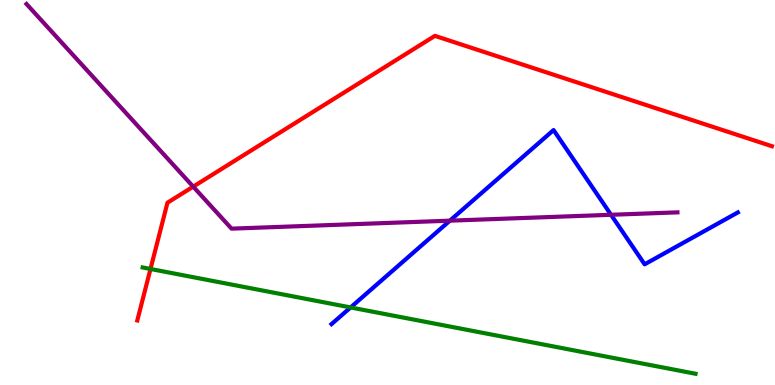[{'lines': ['blue', 'red'], 'intersections': []}, {'lines': ['green', 'red'], 'intersections': [{'x': 1.94, 'y': 3.01}]}, {'lines': ['purple', 'red'], 'intersections': [{'x': 2.49, 'y': 5.15}]}, {'lines': ['blue', 'green'], 'intersections': [{'x': 4.52, 'y': 2.01}]}, {'lines': ['blue', 'purple'], 'intersections': [{'x': 5.81, 'y': 4.27}, {'x': 7.88, 'y': 4.42}]}, {'lines': ['green', 'purple'], 'intersections': []}]